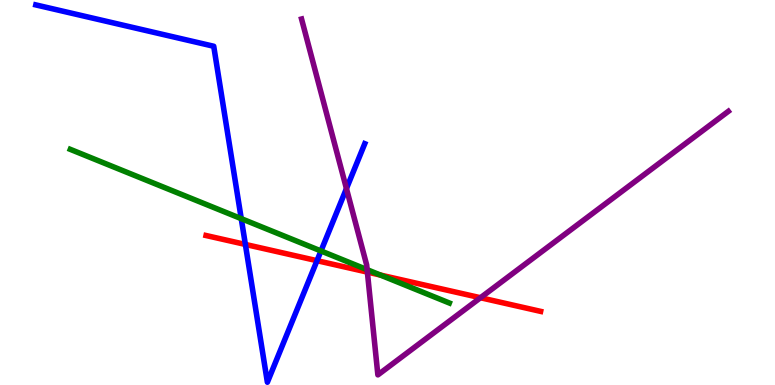[{'lines': ['blue', 'red'], 'intersections': [{'x': 3.17, 'y': 3.65}, {'x': 4.09, 'y': 3.23}]}, {'lines': ['green', 'red'], 'intersections': [{'x': 4.91, 'y': 2.86}]}, {'lines': ['purple', 'red'], 'intersections': [{'x': 4.74, 'y': 2.93}, {'x': 6.2, 'y': 2.27}]}, {'lines': ['blue', 'green'], 'intersections': [{'x': 3.11, 'y': 4.32}, {'x': 4.14, 'y': 3.48}]}, {'lines': ['blue', 'purple'], 'intersections': [{'x': 4.47, 'y': 5.1}]}, {'lines': ['green', 'purple'], 'intersections': [{'x': 4.74, 'y': 3.0}]}]